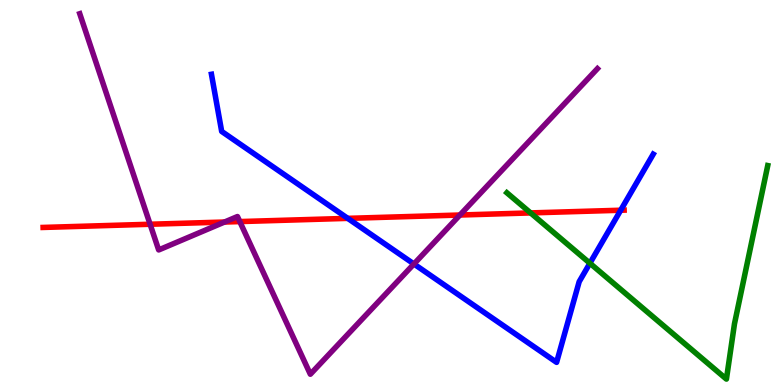[{'lines': ['blue', 'red'], 'intersections': [{'x': 4.49, 'y': 4.33}, {'x': 8.01, 'y': 4.54}]}, {'lines': ['green', 'red'], 'intersections': [{'x': 6.85, 'y': 4.47}]}, {'lines': ['purple', 'red'], 'intersections': [{'x': 1.94, 'y': 4.18}, {'x': 2.9, 'y': 4.23}, {'x': 3.09, 'y': 4.24}, {'x': 5.93, 'y': 4.42}]}, {'lines': ['blue', 'green'], 'intersections': [{'x': 7.61, 'y': 3.16}]}, {'lines': ['blue', 'purple'], 'intersections': [{'x': 5.34, 'y': 3.14}]}, {'lines': ['green', 'purple'], 'intersections': []}]